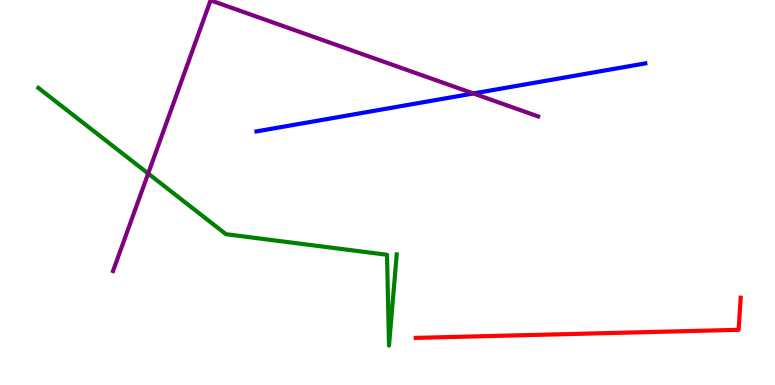[{'lines': ['blue', 'red'], 'intersections': []}, {'lines': ['green', 'red'], 'intersections': []}, {'lines': ['purple', 'red'], 'intersections': []}, {'lines': ['blue', 'green'], 'intersections': []}, {'lines': ['blue', 'purple'], 'intersections': [{'x': 6.11, 'y': 7.57}]}, {'lines': ['green', 'purple'], 'intersections': [{'x': 1.91, 'y': 5.49}]}]